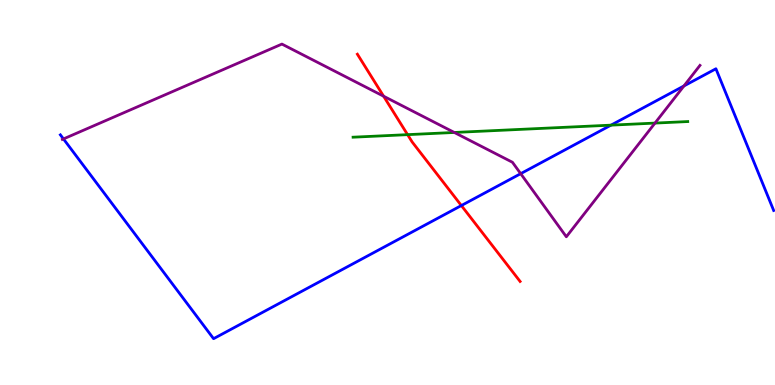[{'lines': ['blue', 'red'], 'intersections': [{'x': 5.95, 'y': 4.66}]}, {'lines': ['green', 'red'], 'intersections': [{'x': 5.26, 'y': 6.5}]}, {'lines': ['purple', 'red'], 'intersections': [{'x': 4.95, 'y': 7.5}]}, {'lines': ['blue', 'green'], 'intersections': [{'x': 7.88, 'y': 6.75}]}, {'lines': ['blue', 'purple'], 'intersections': [{'x': 0.819, 'y': 6.39}, {'x': 6.72, 'y': 5.49}, {'x': 8.83, 'y': 7.77}]}, {'lines': ['green', 'purple'], 'intersections': [{'x': 5.86, 'y': 6.56}, {'x': 8.45, 'y': 6.8}]}]